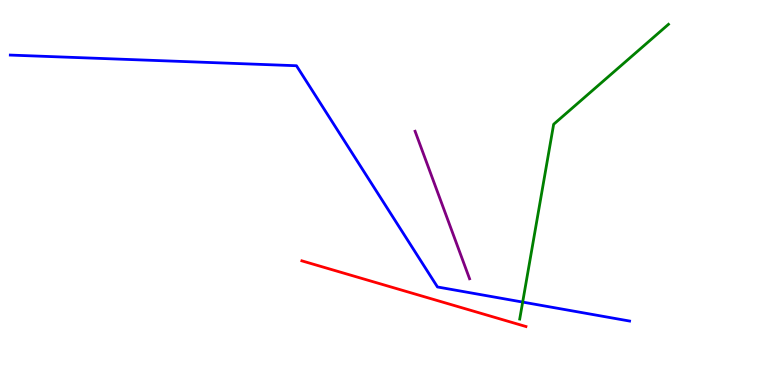[{'lines': ['blue', 'red'], 'intersections': []}, {'lines': ['green', 'red'], 'intersections': []}, {'lines': ['purple', 'red'], 'intersections': []}, {'lines': ['blue', 'green'], 'intersections': [{'x': 6.74, 'y': 2.15}]}, {'lines': ['blue', 'purple'], 'intersections': []}, {'lines': ['green', 'purple'], 'intersections': []}]